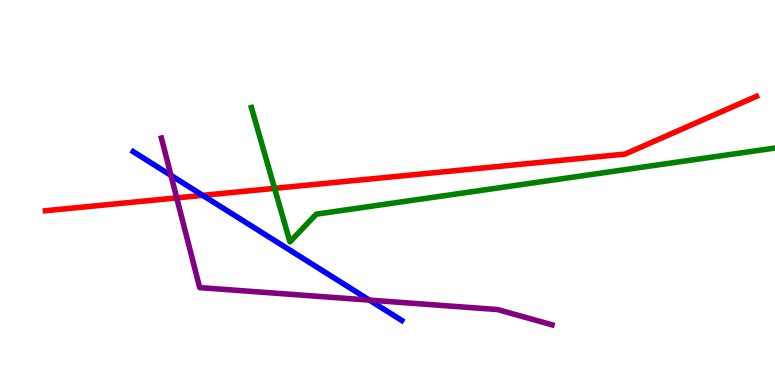[{'lines': ['blue', 'red'], 'intersections': [{'x': 2.62, 'y': 4.93}]}, {'lines': ['green', 'red'], 'intersections': [{'x': 3.54, 'y': 5.11}]}, {'lines': ['purple', 'red'], 'intersections': [{'x': 2.28, 'y': 4.86}]}, {'lines': ['blue', 'green'], 'intersections': []}, {'lines': ['blue', 'purple'], 'intersections': [{'x': 2.21, 'y': 5.44}, {'x': 4.77, 'y': 2.2}]}, {'lines': ['green', 'purple'], 'intersections': []}]